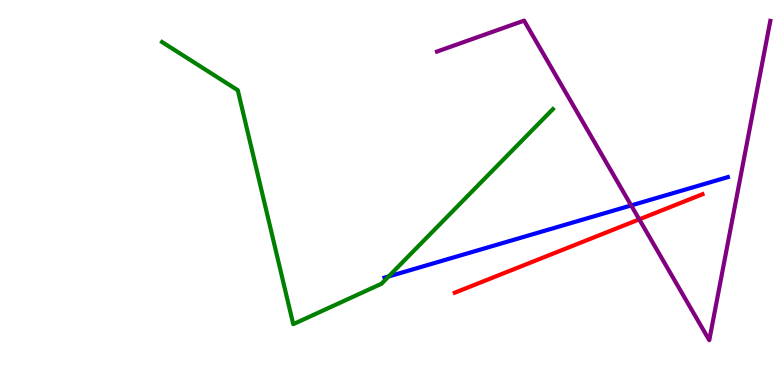[{'lines': ['blue', 'red'], 'intersections': []}, {'lines': ['green', 'red'], 'intersections': []}, {'lines': ['purple', 'red'], 'intersections': [{'x': 8.25, 'y': 4.3}]}, {'lines': ['blue', 'green'], 'intersections': [{'x': 5.01, 'y': 2.82}]}, {'lines': ['blue', 'purple'], 'intersections': [{'x': 8.14, 'y': 4.66}]}, {'lines': ['green', 'purple'], 'intersections': []}]